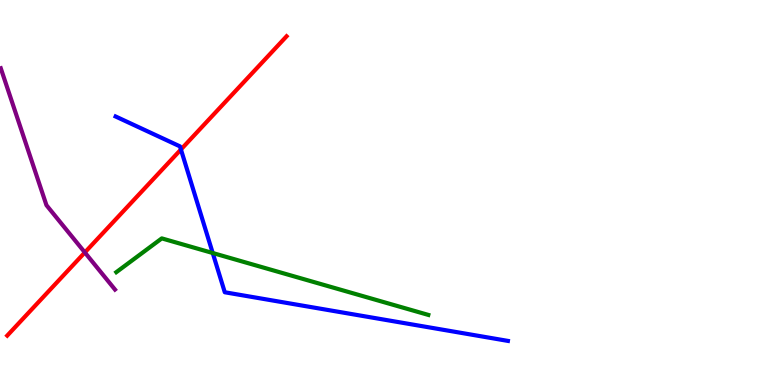[{'lines': ['blue', 'red'], 'intersections': [{'x': 2.33, 'y': 6.12}]}, {'lines': ['green', 'red'], 'intersections': []}, {'lines': ['purple', 'red'], 'intersections': [{'x': 1.09, 'y': 3.44}]}, {'lines': ['blue', 'green'], 'intersections': [{'x': 2.74, 'y': 3.43}]}, {'lines': ['blue', 'purple'], 'intersections': []}, {'lines': ['green', 'purple'], 'intersections': []}]